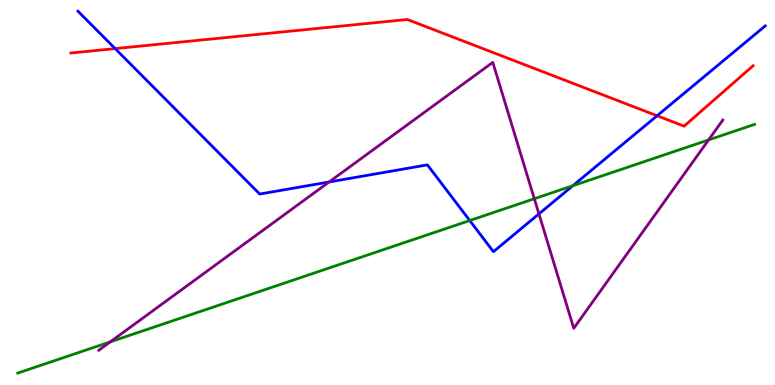[{'lines': ['blue', 'red'], 'intersections': [{'x': 1.49, 'y': 8.74}, {'x': 8.48, 'y': 6.99}]}, {'lines': ['green', 'red'], 'intersections': []}, {'lines': ['purple', 'red'], 'intersections': []}, {'lines': ['blue', 'green'], 'intersections': [{'x': 6.06, 'y': 4.27}, {'x': 7.39, 'y': 5.18}]}, {'lines': ['blue', 'purple'], 'intersections': [{'x': 4.25, 'y': 5.27}, {'x': 6.95, 'y': 4.44}]}, {'lines': ['green', 'purple'], 'intersections': [{'x': 1.42, 'y': 1.12}, {'x': 6.89, 'y': 4.84}, {'x': 9.14, 'y': 6.37}]}]